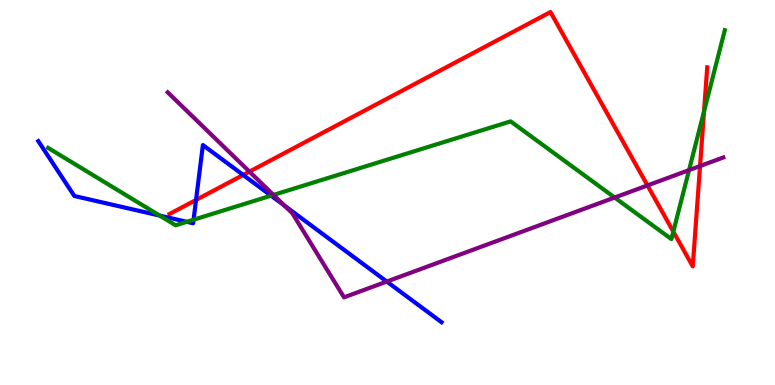[{'lines': ['blue', 'red'], 'intersections': [{'x': 2.53, 'y': 4.81}, {'x': 3.14, 'y': 5.46}]}, {'lines': ['green', 'red'], 'intersections': [{'x': 8.69, 'y': 3.98}, {'x': 9.08, 'y': 7.1}]}, {'lines': ['purple', 'red'], 'intersections': [{'x': 3.22, 'y': 5.54}, {'x': 8.35, 'y': 5.18}, {'x': 9.03, 'y': 5.69}]}, {'lines': ['blue', 'green'], 'intersections': [{'x': 2.06, 'y': 4.4}, {'x': 2.41, 'y': 4.24}, {'x': 2.5, 'y': 4.29}, {'x': 3.5, 'y': 4.92}]}, {'lines': ['blue', 'purple'], 'intersections': [{'x': 3.67, 'y': 4.66}, {'x': 4.99, 'y': 2.69}]}, {'lines': ['green', 'purple'], 'intersections': [{'x': 3.53, 'y': 4.94}, {'x': 7.93, 'y': 4.87}, {'x': 8.89, 'y': 5.58}]}]